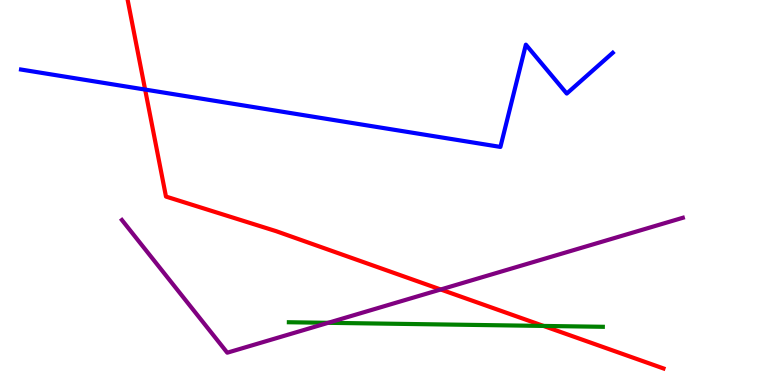[{'lines': ['blue', 'red'], 'intersections': [{'x': 1.87, 'y': 7.67}]}, {'lines': ['green', 'red'], 'intersections': [{'x': 7.01, 'y': 1.53}]}, {'lines': ['purple', 'red'], 'intersections': [{'x': 5.69, 'y': 2.48}]}, {'lines': ['blue', 'green'], 'intersections': []}, {'lines': ['blue', 'purple'], 'intersections': []}, {'lines': ['green', 'purple'], 'intersections': [{'x': 4.23, 'y': 1.62}]}]